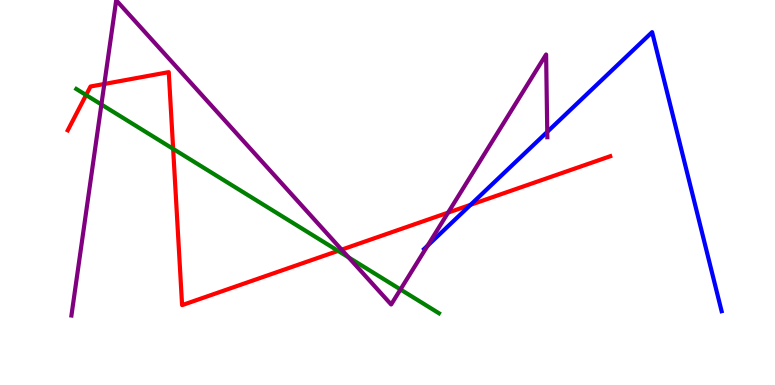[{'lines': ['blue', 'red'], 'intersections': [{'x': 6.07, 'y': 4.68}]}, {'lines': ['green', 'red'], 'intersections': [{'x': 1.11, 'y': 7.53}, {'x': 2.23, 'y': 6.13}, {'x': 4.36, 'y': 3.48}]}, {'lines': ['purple', 'red'], 'intersections': [{'x': 1.35, 'y': 7.82}, {'x': 4.41, 'y': 3.52}, {'x': 5.78, 'y': 4.48}]}, {'lines': ['blue', 'green'], 'intersections': []}, {'lines': ['blue', 'purple'], 'intersections': [{'x': 5.52, 'y': 3.62}, {'x': 7.06, 'y': 6.57}]}, {'lines': ['green', 'purple'], 'intersections': [{'x': 1.31, 'y': 7.29}, {'x': 4.5, 'y': 3.32}, {'x': 5.17, 'y': 2.48}]}]